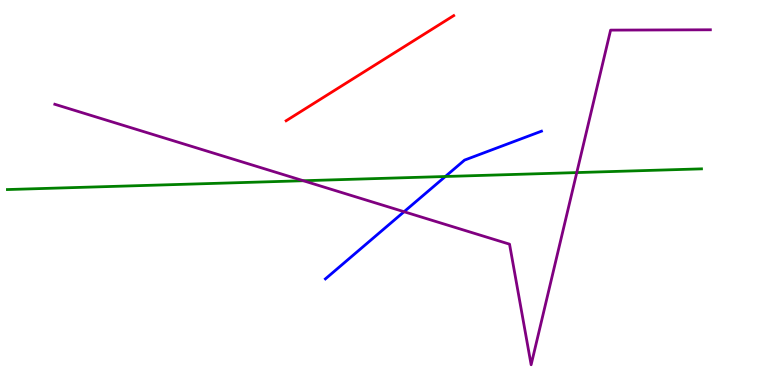[{'lines': ['blue', 'red'], 'intersections': []}, {'lines': ['green', 'red'], 'intersections': []}, {'lines': ['purple', 'red'], 'intersections': []}, {'lines': ['blue', 'green'], 'intersections': [{'x': 5.75, 'y': 5.42}]}, {'lines': ['blue', 'purple'], 'intersections': [{'x': 5.21, 'y': 4.5}]}, {'lines': ['green', 'purple'], 'intersections': [{'x': 3.91, 'y': 5.31}, {'x': 7.44, 'y': 5.52}]}]